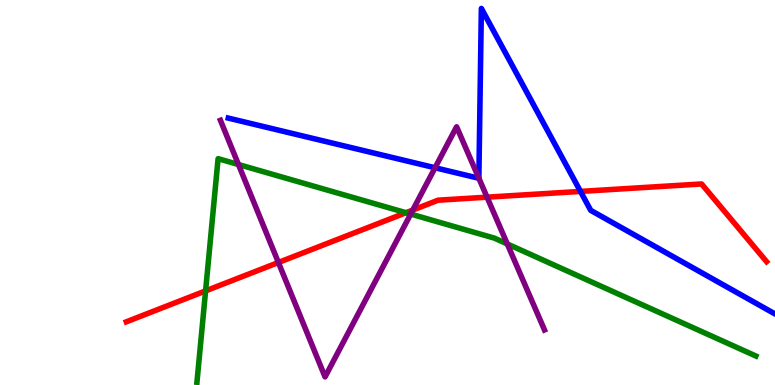[{'lines': ['blue', 'red'], 'intersections': [{'x': 7.49, 'y': 5.03}]}, {'lines': ['green', 'red'], 'intersections': [{'x': 2.65, 'y': 2.44}, {'x': 5.24, 'y': 4.48}]}, {'lines': ['purple', 'red'], 'intersections': [{'x': 3.59, 'y': 3.18}, {'x': 5.33, 'y': 4.54}, {'x': 6.28, 'y': 4.88}]}, {'lines': ['blue', 'green'], 'intersections': []}, {'lines': ['blue', 'purple'], 'intersections': [{'x': 5.61, 'y': 5.64}, {'x': 6.18, 'y': 5.37}]}, {'lines': ['green', 'purple'], 'intersections': [{'x': 3.08, 'y': 5.73}, {'x': 5.3, 'y': 4.44}, {'x': 6.55, 'y': 3.66}]}]